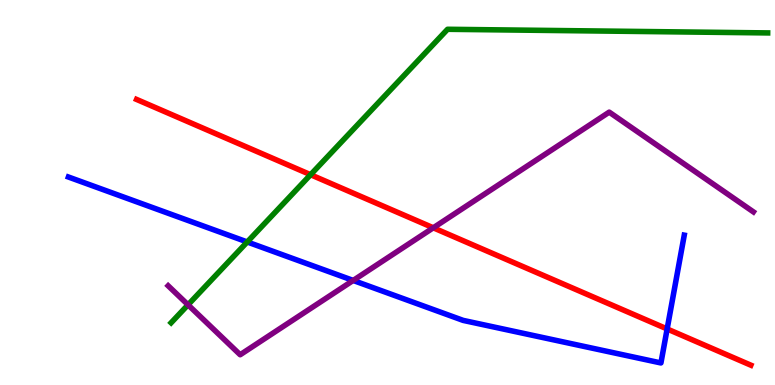[{'lines': ['blue', 'red'], 'intersections': [{'x': 8.61, 'y': 1.46}]}, {'lines': ['green', 'red'], 'intersections': [{'x': 4.01, 'y': 5.46}]}, {'lines': ['purple', 'red'], 'intersections': [{'x': 5.59, 'y': 4.08}]}, {'lines': ['blue', 'green'], 'intersections': [{'x': 3.19, 'y': 3.72}]}, {'lines': ['blue', 'purple'], 'intersections': [{'x': 4.56, 'y': 2.72}]}, {'lines': ['green', 'purple'], 'intersections': [{'x': 2.43, 'y': 2.08}]}]